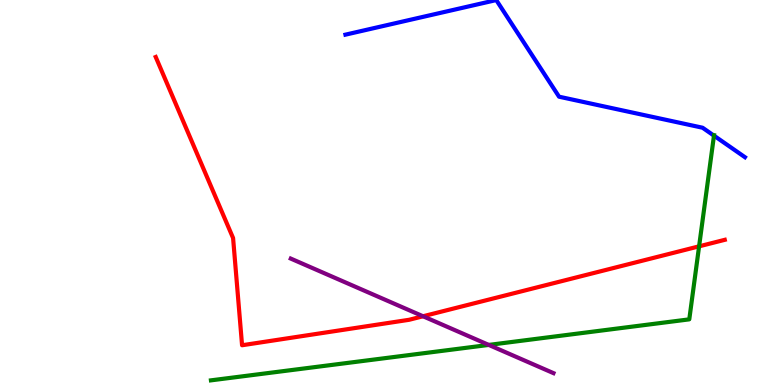[{'lines': ['blue', 'red'], 'intersections': []}, {'lines': ['green', 'red'], 'intersections': [{'x': 9.02, 'y': 3.6}]}, {'lines': ['purple', 'red'], 'intersections': [{'x': 5.46, 'y': 1.79}]}, {'lines': ['blue', 'green'], 'intersections': [{'x': 9.21, 'y': 6.48}]}, {'lines': ['blue', 'purple'], 'intersections': []}, {'lines': ['green', 'purple'], 'intersections': [{'x': 6.31, 'y': 1.04}]}]